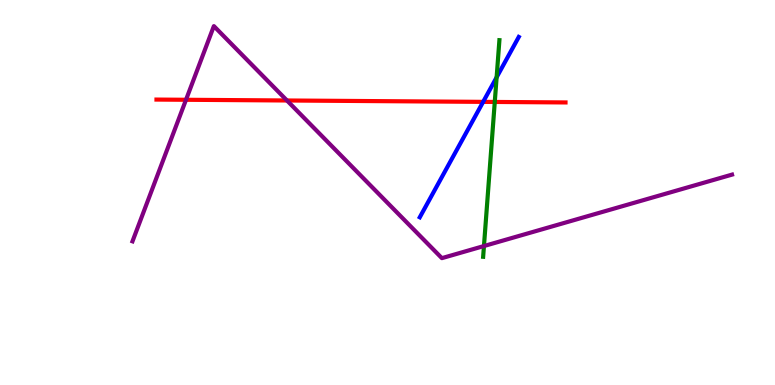[{'lines': ['blue', 'red'], 'intersections': [{'x': 6.23, 'y': 7.35}]}, {'lines': ['green', 'red'], 'intersections': [{'x': 6.38, 'y': 7.35}]}, {'lines': ['purple', 'red'], 'intersections': [{'x': 2.4, 'y': 7.41}, {'x': 3.7, 'y': 7.39}]}, {'lines': ['blue', 'green'], 'intersections': [{'x': 6.41, 'y': 7.99}]}, {'lines': ['blue', 'purple'], 'intersections': []}, {'lines': ['green', 'purple'], 'intersections': [{'x': 6.24, 'y': 3.61}]}]